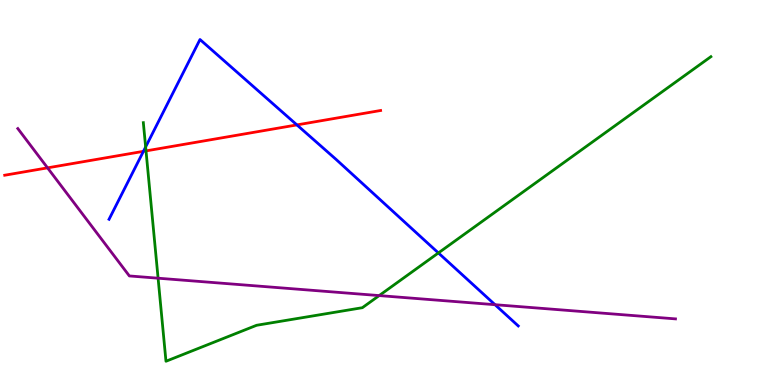[{'lines': ['blue', 'red'], 'intersections': [{'x': 1.85, 'y': 6.07}, {'x': 3.83, 'y': 6.76}]}, {'lines': ['green', 'red'], 'intersections': [{'x': 1.88, 'y': 6.08}]}, {'lines': ['purple', 'red'], 'intersections': [{'x': 0.614, 'y': 5.64}]}, {'lines': ['blue', 'green'], 'intersections': [{'x': 1.88, 'y': 6.18}, {'x': 5.66, 'y': 3.43}]}, {'lines': ['blue', 'purple'], 'intersections': [{'x': 6.39, 'y': 2.09}]}, {'lines': ['green', 'purple'], 'intersections': [{'x': 2.04, 'y': 2.77}, {'x': 4.89, 'y': 2.32}]}]